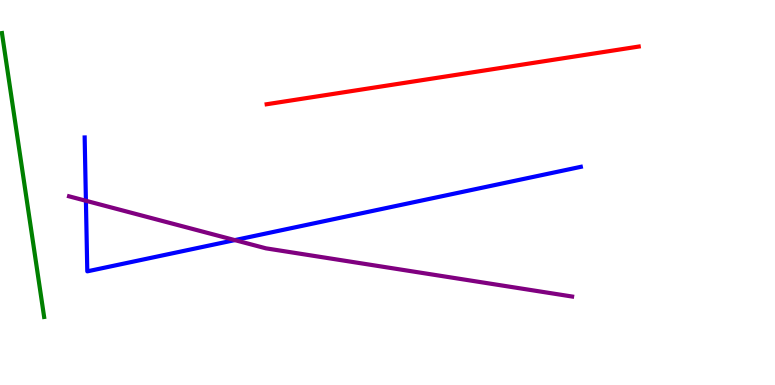[{'lines': ['blue', 'red'], 'intersections': []}, {'lines': ['green', 'red'], 'intersections': []}, {'lines': ['purple', 'red'], 'intersections': []}, {'lines': ['blue', 'green'], 'intersections': []}, {'lines': ['blue', 'purple'], 'intersections': [{'x': 1.11, 'y': 4.79}, {'x': 3.03, 'y': 3.76}]}, {'lines': ['green', 'purple'], 'intersections': []}]